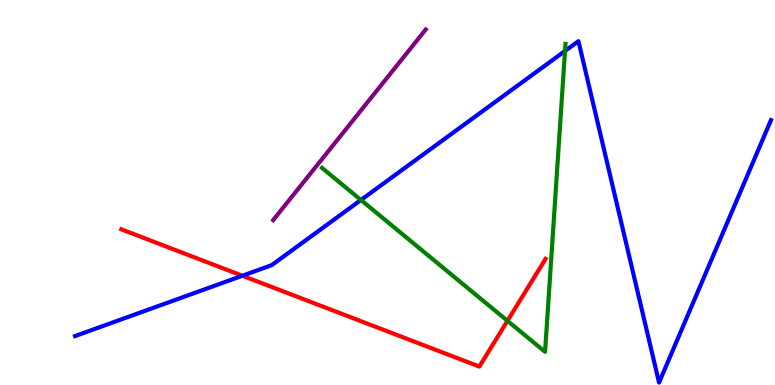[{'lines': ['blue', 'red'], 'intersections': [{'x': 3.13, 'y': 2.84}]}, {'lines': ['green', 'red'], 'intersections': [{'x': 6.55, 'y': 1.67}]}, {'lines': ['purple', 'red'], 'intersections': []}, {'lines': ['blue', 'green'], 'intersections': [{'x': 4.66, 'y': 4.81}, {'x': 7.29, 'y': 8.68}]}, {'lines': ['blue', 'purple'], 'intersections': []}, {'lines': ['green', 'purple'], 'intersections': []}]